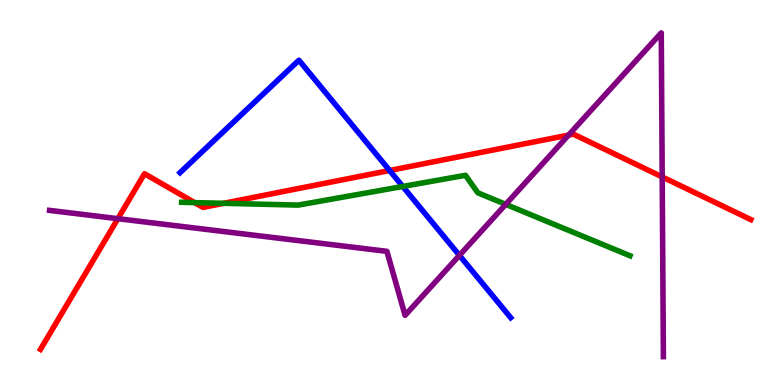[{'lines': ['blue', 'red'], 'intersections': [{'x': 5.03, 'y': 5.57}]}, {'lines': ['green', 'red'], 'intersections': [{'x': 2.51, 'y': 4.74}, {'x': 2.89, 'y': 4.72}]}, {'lines': ['purple', 'red'], 'intersections': [{'x': 1.52, 'y': 4.32}, {'x': 7.34, 'y': 6.49}, {'x': 8.54, 'y': 5.4}]}, {'lines': ['blue', 'green'], 'intersections': [{'x': 5.2, 'y': 5.16}]}, {'lines': ['blue', 'purple'], 'intersections': [{'x': 5.93, 'y': 3.37}]}, {'lines': ['green', 'purple'], 'intersections': [{'x': 6.53, 'y': 4.69}]}]